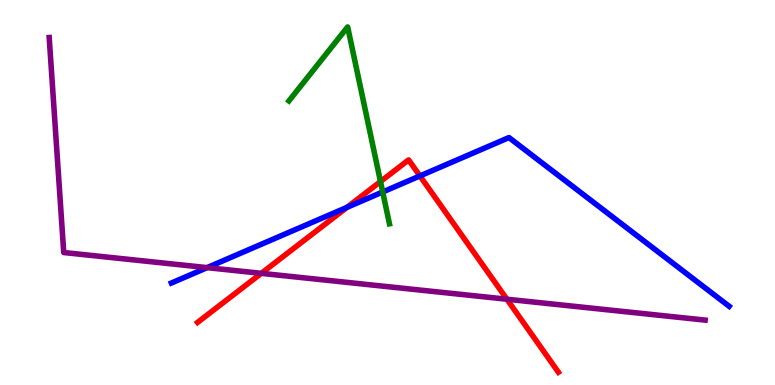[{'lines': ['blue', 'red'], 'intersections': [{'x': 4.48, 'y': 4.61}, {'x': 5.42, 'y': 5.43}]}, {'lines': ['green', 'red'], 'intersections': [{'x': 4.91, 'y': 5.28}]}, {'lines': ['purple', 'red'], 'intersections': [{'x': 3.37, 'y': 2.9}, {'x': 6.54, 'y': 2.23}]}, {'lines': ['blue', 'green'], 'intersections': [{'x': 4.94, 'y': 5.01}]}, {'lines': ['blue', 'purple'], 'intersections': [{'x': 2.67, 'y': 3.05}]}, {'lines': ['green', 'purple'], 'intersections': []}]